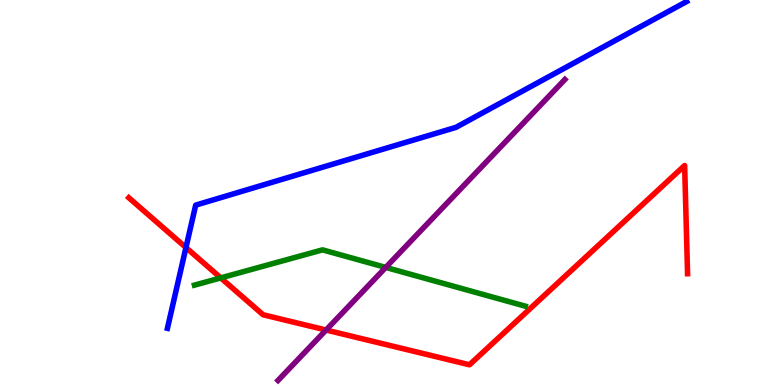[{'lines': ['blue', 'red'], 'intersections': [{'x': 2.4, 'y': 3.57}]}, {'lines': ['green', 'red'], 'intersections': [{'x': 2.85, 'y': 2.78}]}, {'lines': ['purple', 'red'], 'intersections': [{'x': 4.21, 'y': 1.43}]}, {'lines': ['blue', 'green'], 'intersections': []}, {'lines': ['blue', 'purple'], 'intersections': []}, {'lines': ['green', 'purple'], 'intersections': [{'x': 4.98, 'y': 3.05}]}]